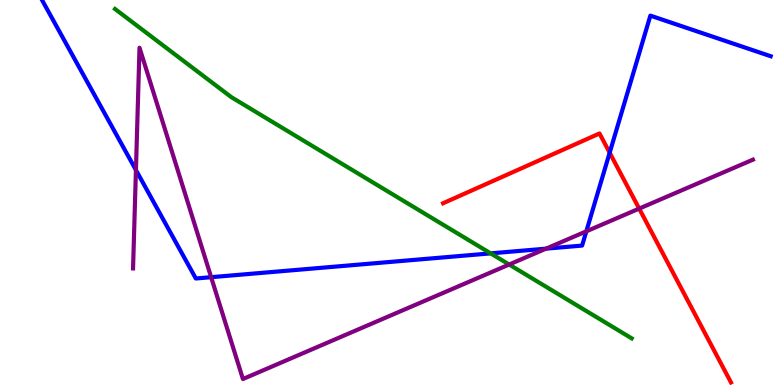[{'lines': ['blue', 'red'], 'intersections': [{'x': 7.87, 'y': 6.03}]}, {'lines': ['green', 'red'], 'intersections': []}, {'lines': ['purple', 'red'], 'intersections': [{'x': 8.25, 'y': 4.58}]}, {'lines': ['blue', 'green'], 'intersections': [{'x': 6.33, 'y': 3.42}]}, {'lines': ['blue', 'purple'], 'intersections': [{'x': 1.75, 'y': 5.58}, {'x': 2.72, 'y': 2.8}, {'x': 7.05, 'y': 3.54}, {'x': 7.57, 'y': 3.99}]}, {'lines': ['green', 'purple'], 'intersections': [{'x': 6.57, 'y': 3.13}]}]